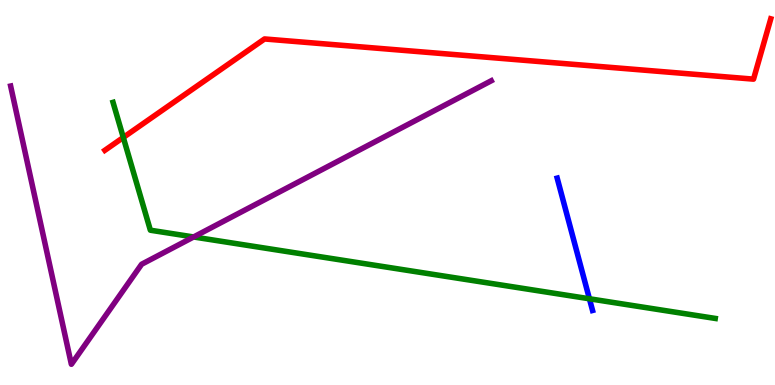[{'lines': ['blue', 'red'], 'intersections': []}, {'lines': ['green', 'red'], 'intersections': [{'x': 1.59, 'y': 6.43}]}, {'lines': ['purple', 'red'], 'intersections': []}, {'lines': ['blue', 'green'], 'intersections': [{'x': 7.61, 'y': 2.24}]}, {'lines': ['blue', 'purple'], 'intersections': []}, {'lines': ['green', 'purple'], 'intersections': [{'x': 2.5, 'y': 3.84}]}]